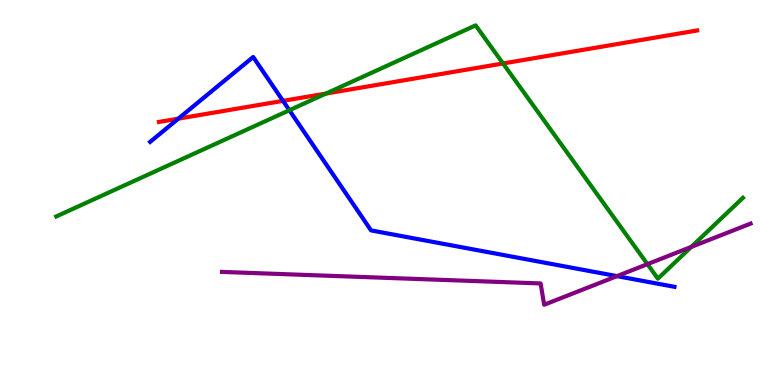[{'lines': ['blue', 'red'], 'intersections': [{'x': 2.3, 'y': 6.92}, {'x': 3.65, 'y': 7.38}]}, {'lines': ['green', 'red'], 'intersections': [{'x': 4.21, 'y': 7.57}, {'x': 6.49, 'y': 8.35}]}, {'lines': ['purple', 'red'], 'intersections': []}, {'lines': ['blue', 'green'], 'intersections': [{'x': 3.73, 'y': 7.14}]}, {'lines': ['blue', 'purple'], 'intersections': [{'x': 7.96, 'y': 2.83}]}, {'lines': ['green', 'purple'], 'intersections': [{'x': 8.35, 'y': 3.14}, {'x': 8.92, 'y': 3.59}]}]